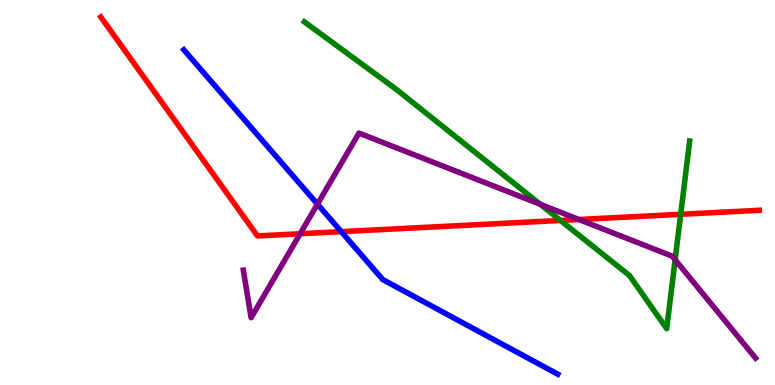[{'lines': ['blue', 'red'], 'intersections': [{'x': 4.4, 'y': 3.98}]}, {'lines': ['green', 'red'], 'intersections': [{'x': 7.23, 'y': 4.27}, {'x': 8.78, 'y': 4.43}]}, {'lines': ['purple', 'red'], 'intersections': [{'x': 3.87, 'y': 3.93}, {'x': 7.47, 'y': 4.3}]}, {'lines': ['blue', 'green'], 'intersections': []}, {'lines': ['blue', 'purple'], 'intersections': [{'x': 4.1, 'y': 4.7}]}, {'lines': ['green', 'purple'], 'intersections': [{'x': 6.97, 'y': 4.69}, {'x': 8.71, 'y': 3.25}]}]